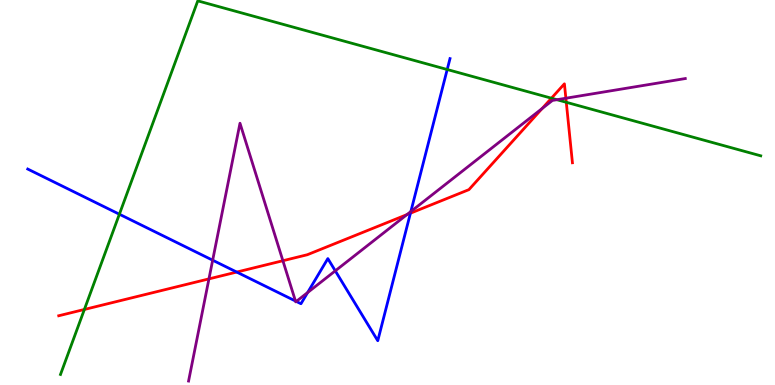[{'lines': ['blue', 'red'], 'intersections': [{'x': 3.05, 'y': 2.93}, {'x': 5.3, 'y': 4.46}]}, {'lines': ['green', 'red'], 'intersections': [{'x': 1.09, 'y': 1.96}, {'x': 7.12, 'y': 7.45}, {'x': 7.31, 'y': 7.34}]}, {'lines': ['purple', 'red'], 'intersections': [{'x': 2.7, 'y': 2.76}, {'x': 3.65, 'y': 3.23}, {'x': 5.25, 'y': 4.43}, {'x': 6.99, 'y': 7.18}, {'x': 7.3, 'y': 7.45}]}, {'lines': ['blue', 'green'], 'intersections': [{'x': 1.54, 'y': 4.44}, {'x': 5.77, 'y': 8.19}]}, {'lines': ['blue', 'purple'], 'intersections': [{'x': 2.74, 'y': 3.24}, {'x': 3.81, 'y': 2.18}, {'x': 3.82, 'y': 2.17}, {'x': 3.97, 'y': 2.4}, {'x': 4.33, 'y': 2.97}, {'x': 5.3, 'y': 4.51}]}, {'lines': ['green', 'purple'], 'intersections': [{'x': 7.19, 'y': 7.41}]}]